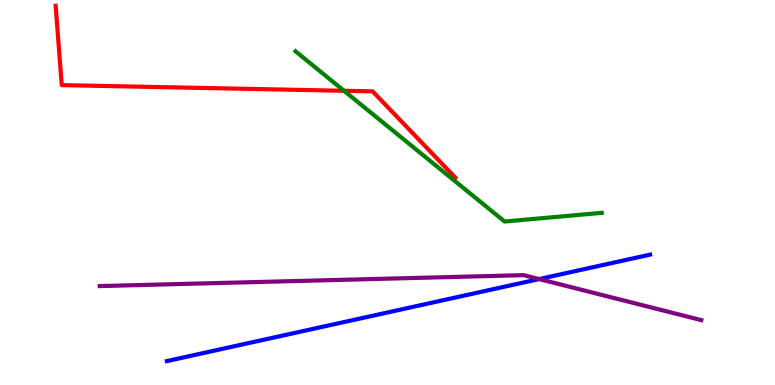[{'lines': ['blue', 'red'], 'intersections': []}, {'lines': ['green', 'red'], 'intersections': [{'x': 4.44, 'y': 7.64}]}, {'lines': ['purple', 'red'], 'intersections': []}, {'lines': ['blue', 'green'], 'intersections': []}, {'lines': ['blue', 'purple'], 'intersections': [{'x': 6.96, 'y': 2.75}]}, {'lines': ['green', 'purple'], 'intersections': []}]